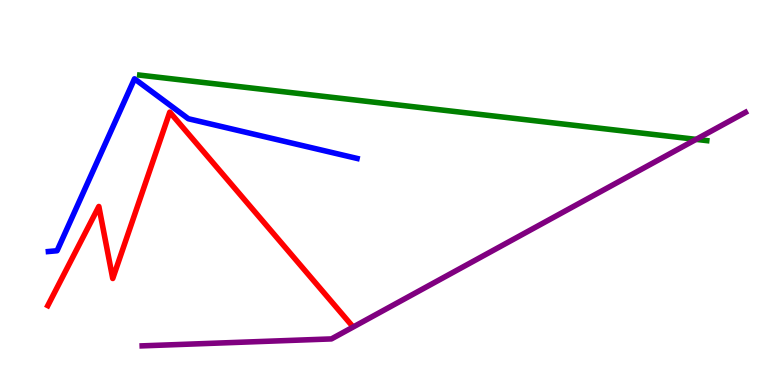[{'lines': ['blue', 'red'], 'intersections': []}, {'lines': ['green', 'red'], 'intersections': []}, {'lines': ['purple', 'red'], 'intersections': []}, {'lines': ['blue', 'green'], 'intersections': []}, {'lines': ['blue', 'purple'], 'intersections': []}, {'lines': ['green', 'purple'], 'intersections': [{'x': 8.98, 'y': 6.38}]}]